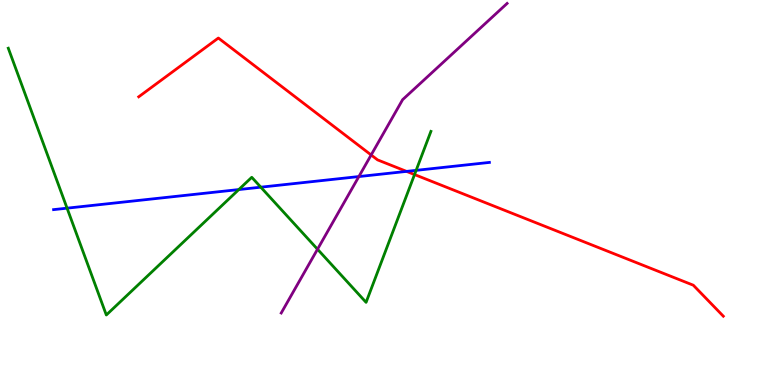[{'lines': ['blue', 'red'], 'intersections': [{'x': 5.25, 'y': 5.55}]}, {'lines': ['green', 'red'], 'intersections': [{'x': 5.35, 'y': 5.47}]}, {'lines': ['purple', 'red'], 'intersections': [{'x': 4.79, 'y': 5.97}]}, {'lines': ['blue', 'green'], 'intersections': [{'x': 0.865, 'y': 4.59}, {'x': 3.08, 'y': 5.08}, {'x': 3.37, 'y': 5.14}, {'x': 5.37, 'y': 5.58}]}, {'lines': ['blue', 'purple'], 'intersections': [{'x': 4.63, 'y': 5.41}]}, {'lines': ['green', 'purple'], 'intersections': [{'x': 4.1, 'y': 3.53}]}]